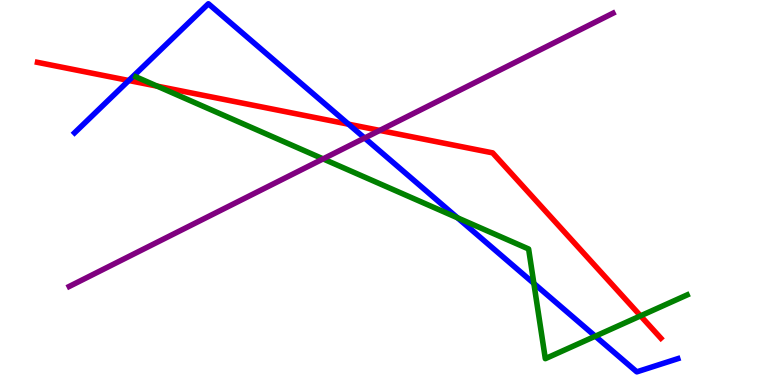[{'lines': ['blue', 'red'], 'intersections': [{'x': 1.66, 'y': 7.91}, {'x': 4.5, 'y': 6.77}]}, {'lines': ['green', 'red'], 'intersections': [{'x': 2.03, 'y': 7.76}, {'x': 8.27, 'y': 1.8}]}, {'lines': ['purple', 'red'], 'intersections': [{'x': 4.9, 'y': 6.61}]}, {'lines': ['blue', 'green'], 'intersections': [{'x': 5.9, 'y': 4.34}, {'x': 6.89, 'y': 2.64}, {'x': 7.68, 'y': 1.27}]}, {'lines': ['blue', 'purple'], 'intersections': [{'x': 4.7, 'y': 6.42}]}, {'lines': ['green', 'purple'], 'intersections': [{'x': 4.17, 'y': 5.87}]}]